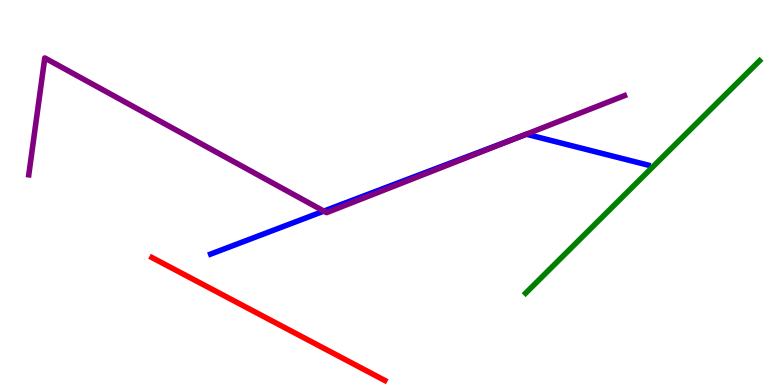[{'lines': ['blue', 'red'], 'intersections': []}, {'lines': ['green', 'red'], 'intersections': []}, {'lines': ['purple', 'red'], 'intersections': []}, {'lines': ['blue', 'green'], 'intersections': []}, {'lines': ['blue', 'purple'], 'intersections': [{'x': 4.18, 'y': 4.52}, {'x': 6.73, 'y': 6.47}]}, {'lines': ['green', 'purple'], 'intersections': []}]